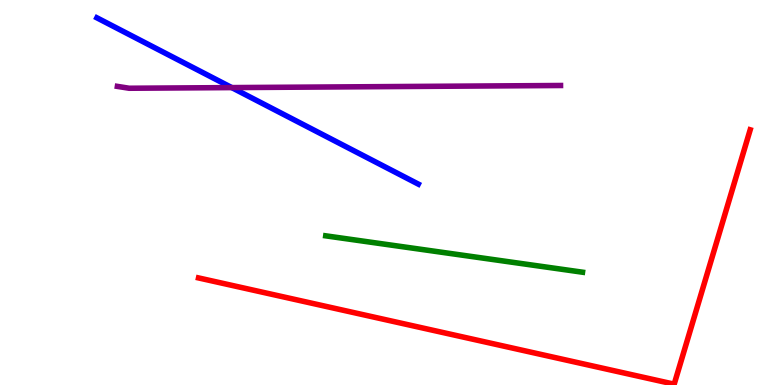[{'lines': ['blue', 'red'], 'intersections': []}, {'lines': ['green', 'red'], 'intersections': []}, {'lines': ['purple', 'red'], 'intersections': []}, {'lines': ['blue', 'green'], 'intersections': []}, {'lines': ['blue', 'purple'], 'intersections': [{'x': 2.99, 'y': 7.72}]}, {'lines': ['green', 'purple'], 'intersections': []}]